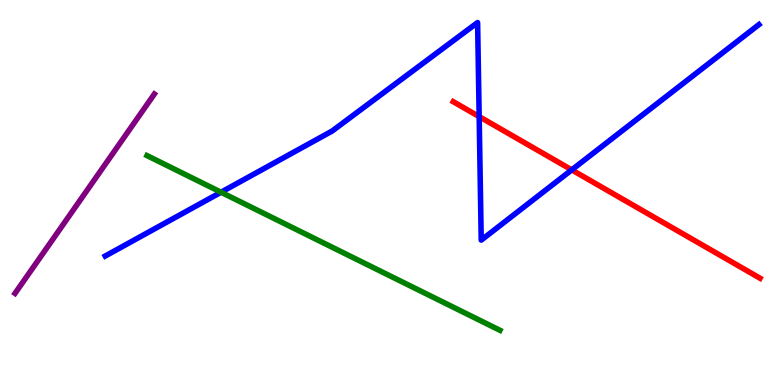[{'lines': ['blue', 'red'], 'intersections': [{'x': 6.18, 'y': 6.97}, {'x': 7.38, 'y': 5.59}]}, {'lines': ['green', 'red'], 'intersections': []}, {'lines': ['purple', 'red'], 'intersections': []}, {'lines': ['blue', 'green'], 'intersections': [{'x': 2.85, 'y': 5.01}]}, {'lines': ['blue', 'purple'], 'intersections': []}, {'lines': ['green', 'purple'], 'intersections': []}]